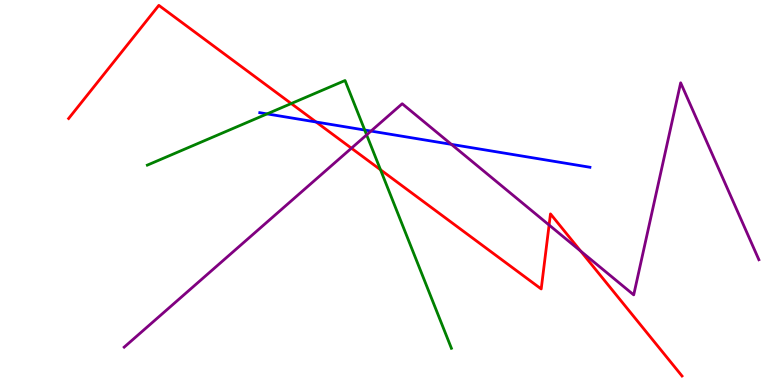[{'lines': ['blue', 'red'], 'intersections': [{'x': 4.08, 'y': 6.83}]}, {'lines': ['green', 'red'], 'intersections': [{'x': 3.76, 'y': 7.31}, {'x': 4.91, 'y': 5.59}]}, {'lines': ['purple', 'red'], 'intersections': [{'x': 4.53, 'y': 6.15}, {'x': 7.09, 'y': 4.16}, {'x': 7.49, 'y': 3.48}]}, {'lines': ['blue', 'green'], 'intersections': [{'x': 3.45, 'y': 7.04}, {'x': 4.71, 'y': 6.62}]}, {'lines': ['blue', 'purple'], 'intersections': [{'x': 4.79, 'y': 6.6}, {'x': 5.82, 'y': 6.25}]}, {'lines': ['green', 'purple'], 'intersections': [{'x': 4.73, 'y': 6.5}]}]